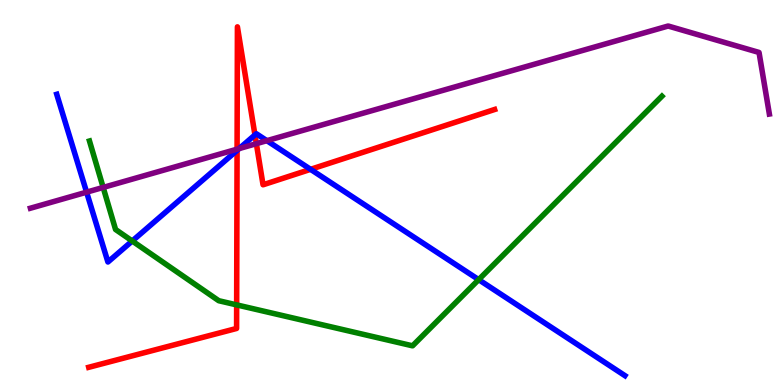[{'lines': ['blue', 'red'], 'intersections': [{'x': 3.06, 'y': 6.09}, {'x': 3.29, 'y': 6.49}, {'x': 4.01, 'y': 5.6}]}, {'lines': ['green', 'red'], 'intersections': [{'x': 3.05, 'y': 2.08}]}, {'lines': ['purple', 'red'], 'intersections': [{'x': 3.06, 'y': 6.13}, {'x': 3.31, 'y': 6.27}]}, {'lines': ['blue', 'green'], 'intersections': [{'x': 1.71, 'y': 3.74}, {'x': 6.18, 'y': 2.74}]}, {'lines': ['blue', 'purple'], 'intersections': [{'x': 1.12, 'y': 5.01}, {'x': 3.09, 'y': 6.14}, {'x': 3.44, 'y': 6.35}]}, {'lines': ['green', 'purple'], 'intersections': [{'x': 1.33, 'y': 5.13}]}]